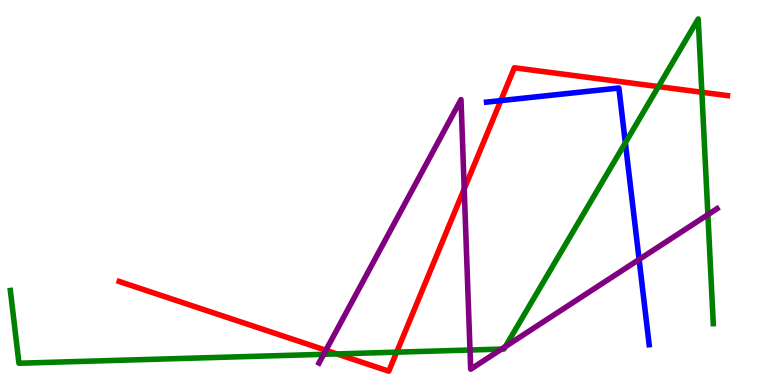[{'lines': ['blue', 'red'], 'intersections': [{'x': 6.46, 'y': 7.39}]}, {'lines': ['green', 'red'], 'intersections': [{'x': 4.35, 'y': 0.807}, {'x': 5.12, 'y': 0.853}, {'x': 8.5, 'y': 7.75}, {'x': 9.06, 'y': 7.6}]}, {'lines': ['purple', 'red'], 'intersections': [{'x': 4.21, 'y': 0.903}, {'x': 5.99, 'y': 5.09}]}, {'lines': ['blue', 'green'], 'intersections': [{'x': 8.07, 'y': 6.29}]}, {'lines': ['blue', 'purple'], 'intersections': [{'x': 8.25, 'y': 3.26}]}, {'lines': ['green', 'purple'], 'intersections': [{'x': 4.18, 'y': 0.797}, {'x': 6.06, 'y': 0.909}, {'x': 6.47, 'y': 0.933}, {'x': 6.52, 'y': 0.998}, {'x': 9.13, 'y': 4.42}]}]